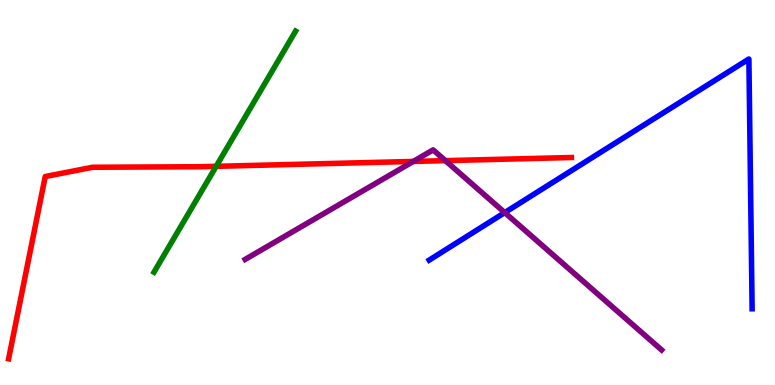[{'lines': ['blue', 'red'], 'intersections': []}, {'lines': ['green', 'red'], 'intersections': [{'x': 2.79, 'y': 5.68}]}, {'lines': ['purple', 'red'], 'intersections': [{'x': 5.33, 'y': 5.81}, {'x': 5.75, 'y': 5.83}]}, {'lines': ['blue', 'green'], 'intersections': []}, {'lines': ['blue', 'purple'], 'intersections': [{'x': 6.51, 'y': 4.48}]}, {'lines': ['green', 'purple'], 'intersections': []}]